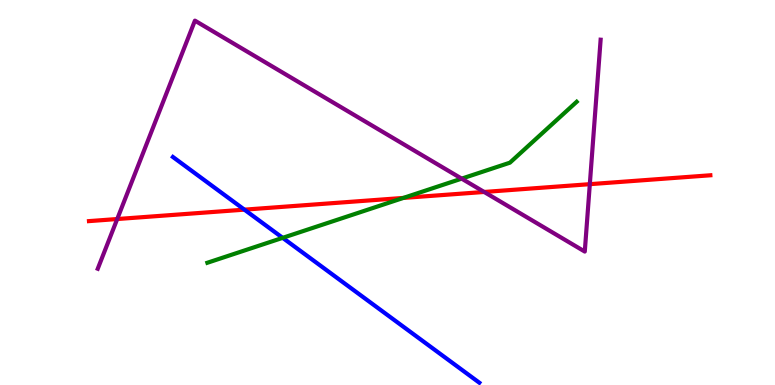[{'lines': ['blue', 'red'], 'intersections': [{'x': 3.15, 'y': 4.55}]}, {'lines': ['green', 'red'], 'intersections': [{'x': 5.2, 'y': 4.86}]}, {'lines': ['purple', 'red'], 'intersections': [{'x': 1.51, 'y': 4.31}, {'x': 6.25, 'y': 5.01}, {'x': 7.61, 'y': 5.22}]}, {'lines': ['blue', 'green'], 'intersections': [{'x': 3.65, 'y': 3.82}]}, {'lines': ['blue', 'purple'], 'intersections': []}, {'lines': ['green', 'purple'], 'intersections': [{'x': 5.96, 'y': 5.36}]}]